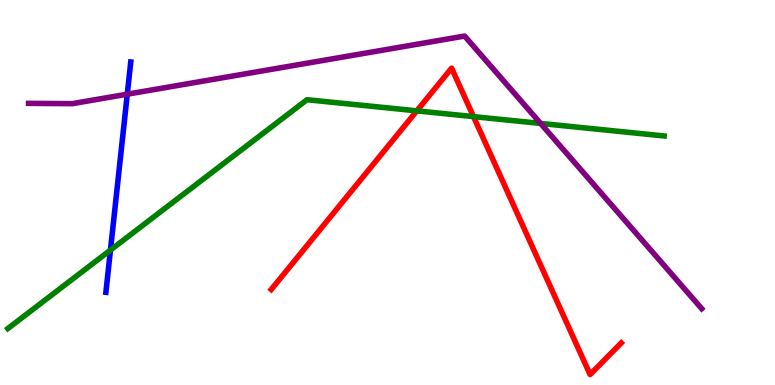[{'lines': ['blue', 'red'], 'intersections': []}, {'lines': ['green', 'red'], 'intersections': [{'x': 5.38, 'y': 7.12}, {'x': 6.11, 'y': 6.97}]}, {'lines': ['purple', 'red'], 'intersections': []}, {'lines': ['blue', 'green'], 'intersections': [{'x': 1.43, 'y': 3.51}]}, {'lines': ['blue', 'purple'], 'intersections': [{'x': 1.64, 'y': 7.55}]}, {'lines': ['green', 'purple'], 'intersections': [{'x': 6.98, 'y': 6.79}]}]